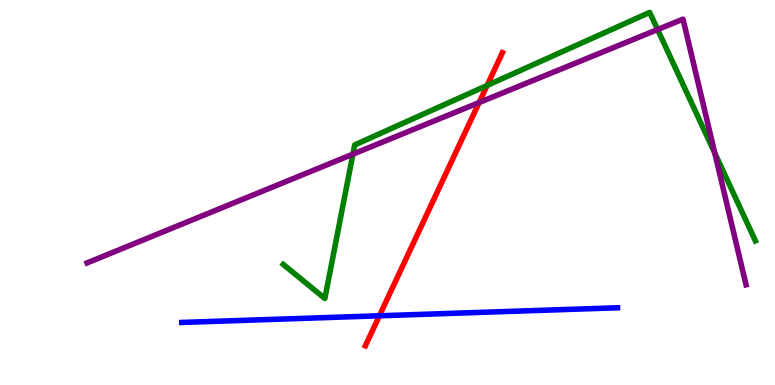[{'lines': ['blue', 'red'], 'intersections': [{'x': 4.9, 'y': 1.8}]}, {'lines': ['green', 'red'], 'intersections': [{'x': 6.28, 'y': 7.78}]}, {'lines': ['purple', 'red'], 'intersections': [{'x': 6.18, 'y': 7.34}]}, {'lines': ['blue', 'green'], 'intersections': []}, {'lines': ['blue', 'purple'], 'intersections': []}, {'lines': ['green', 'purple'], 'intersections': [{'x': 4.55, 'y': 6.0}, {'x': 8.49, 'y': 9.23}, {'x': 9.22, 'y': 6.02}]}]